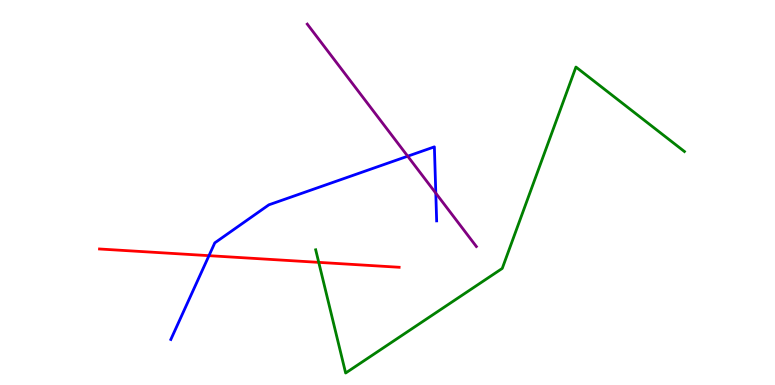[{'lines': ['blue', 'red'], 'intersections': [{'x': 2.7, 'y': 3.36}]}, {'lines': ['green', 'red'], 'intersections': [{'x': 4.11, 'y': 3.19}]}, {'lines': ['purple', 'red'], 'intersections': []}, {'lines': ['blue', 'green'], 'intersections': []}, {'lines': ['blue', 'purple'], 'intersections': [{'x': 5.26, 'y': 5.94}, {'x': 5.62, 'y': 4.98}]}, {'lines': ['green', 'purple'], 'intersections': []}]